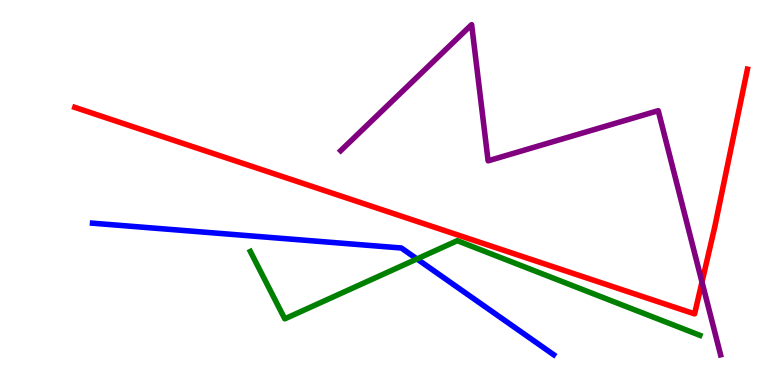[{'lines': ['blue', 'red'], 'intersections': []}, {'lines': ['green', 'red'], 'intersections': []}, {'lines': ['purple', 'red'], 'intersections': [{'x': 9.06, 'y': 2.67}]}, {'lines': ['blue', 'green'], 'intersections': [{'x': 5.38, 'y': 3.27}]}, {'lines': ['blue', 'purple'], 'intersections': []}, {'lines': ['green', 'purple'], 'intersections': []}]